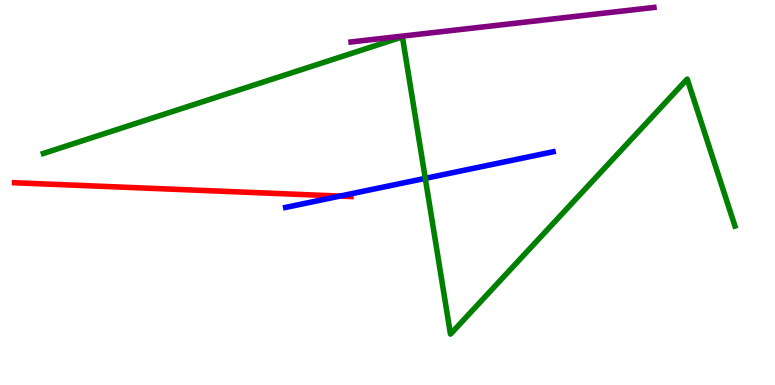[{'lines': ['blue', 'red'], 'intersections': [{'x': 4.39, 'y': 4.91}]}, {'lines': ['green', 'red'], 'intersections': []}, {'lines': ['purple', 'red'], 'intersections': []}, {'lines': ['blue', 'green'], 'intersections': [{'x': 5.49, 'y': 5.37}]}, {'lines': ['blue', 'purple'], 'intersections': []}, {'lines': ['green', 'purple'], 'intersections': []}]